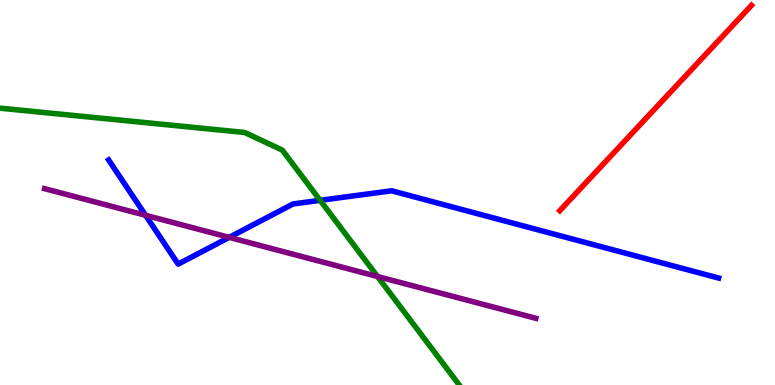[{'lines': ['blue', 'red'], 'intersections': []}, {'lines': ['green', 'red'], 'intersections': []}, {'lines': ['purple', 'red'], 'intersections': []}, {'lines': ['blue', 'green'], 'intersections': [{'x': 4.13, 'y': 4.8}]}, {'lines': ['blue', 'purple'], 'intersections': [{'x': 1.88, 'y': 4.41}, {'x': 2.96, 'y': 3.83}]}, {'lines': ['green', 'purple'], 'intersections': [{'x': 4.87, 'y': 2.82}]}]